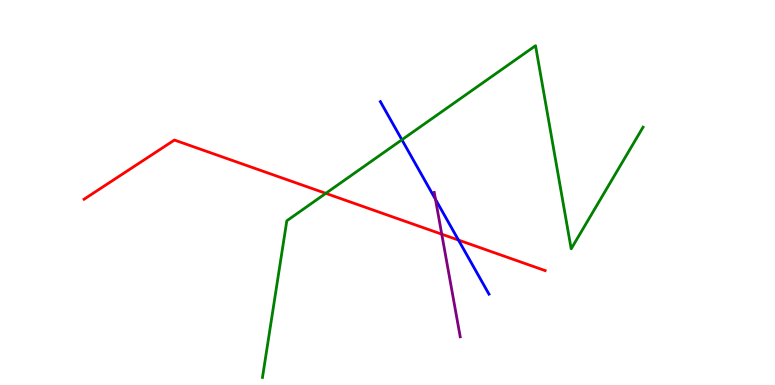[{'lines': ['blue', 'red'], 'intersections': [{'x': 5.92, 'y': 3.76}]}, {'lines': ['green', 'red'], 'intersections': [{'x': 4.2, 'y': 4.98}]}, {'lines': ['purple', 'red'], 'intersections': [{'x': 5.7, 'y': 3.92}]}, {'lines': ['blue', 'green'], 'intersections': [{'x': 5.19, 'y': 6.37}]}, {'lines': ['blue', 'purple'], 'intersections': [{'x': 5.62, 'y': 4.82}]}, {'lines': ['green', 'purple'], 'intersections': []}]